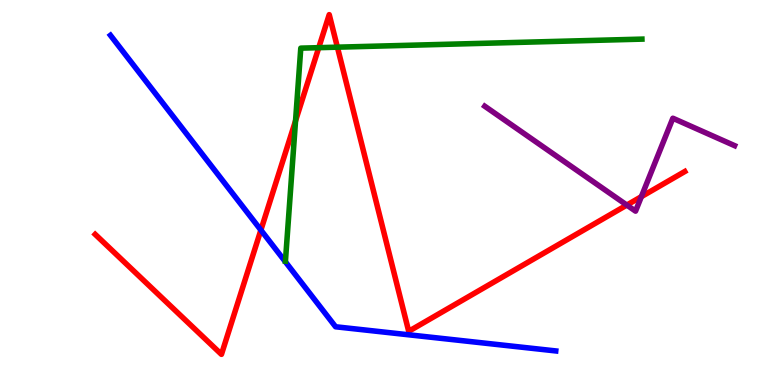[{'lines': ['blue', 'red'], 'intersections': [{'x': 3.37, 'y': 4.02}]}, {'lines': ['green', 'red'], 'intersections': [{'x': 3.81, 'y': 6.86}, {'x': 4.11, 'y': 8.76}, {'x': 4.35, 'y': 8.77}]}, {'lines': ['purple', 'red'], 'intersections': [{'x': 8.09, 'y': 4.67}, {'x': 8.28, 'y': 4.89}]}, {'lines': ['blue', 'green'], 'intersections': []}, {'lines': ['blue', 'purple'], 'intersections': []}, {'lines': ['green', 'purple'], 'intersections': []}]